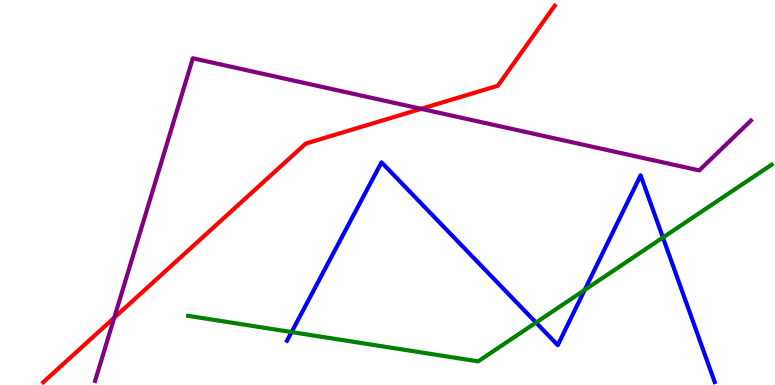[{'lines': ['blue', 'red'], 'intersections': []}, {'lines': ['green', 'red'], 'intersections': []}, {'lines': ['purple', 'red'], 'intersections': [{'x': 1.47, 'y': 1.75}, {'x': 5.43, 'y': 7.17}]}, {'lines': ['blue', 'green'], 'intersections': [{'x': 3.76, 'y': 1.37}, {'x': 6.92, 'y': 1.62}, {'x': 7.54, 'y': 2.47}, {'x': 8.55, 'y': 3.83}]}, {'lines': ['blue', 'purple'], 'intersections': []}, {'lines': ['green', 'purple'], 'intersections': []}]